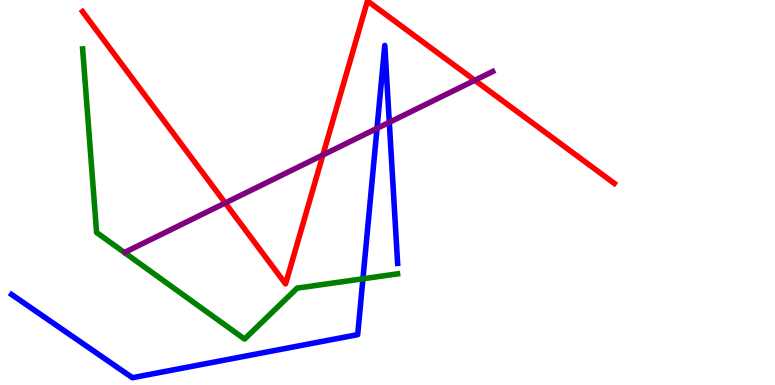[{'lines': ['blue', 'red'], 'intersections': []}, {'lines': ['green', 'red'], 'intersections': []}, {'lines': ['purple', 'red'], 'intersections': [{'x': 2.91, 'y': 4.73}, {'x': 4.17, 'y': 5.97}, {'x': 6.13, 'y': 7.91}]}, {'lines': ['blue', 'green'], 'intersections': [{'x': 4.68, 'y': 2.76}]}, {'lines': ['blue', 'purple'], 'intersections': [{'x': 4.86, 'y': 6.67}, {'x': 5.02, 'y': 6.82}]}, {'lines': ['green', 'purple'], 'intersections': []}]